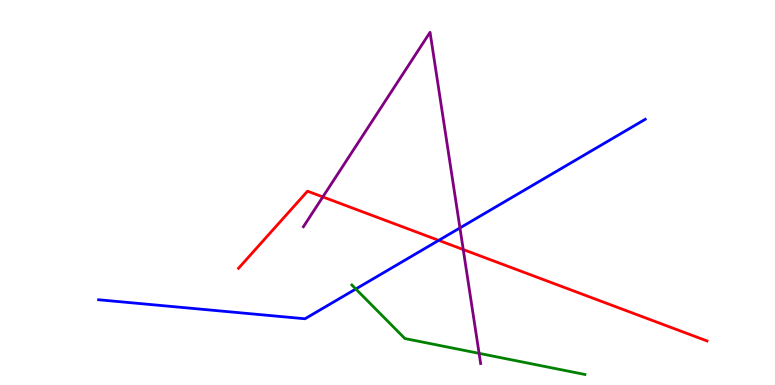[{'lines': ['blue', 'red'], 'intersections': [{'x': 5.66, 'y': 3.76}]}, {'lines': ['green', 'red'], 'intersections': []}, {'lines': ['purple', 'red'], 'intersections': [{'x': 4.17, 'y': 4.89}, {'x': 5.98, 'y': 3.52}]}, {'lines': ['blue', 'green'], 'intersections': [{'x': 4.59, 'y': 2.49}]}, {'lines': ['blue', 'purple'], 'intersections': [{'x': 5.93, 'y': 4.08}]}, {'lines': ['green', 'purple'], 'intersections': [{'x': 6.18, 'y': 0.822}]}]